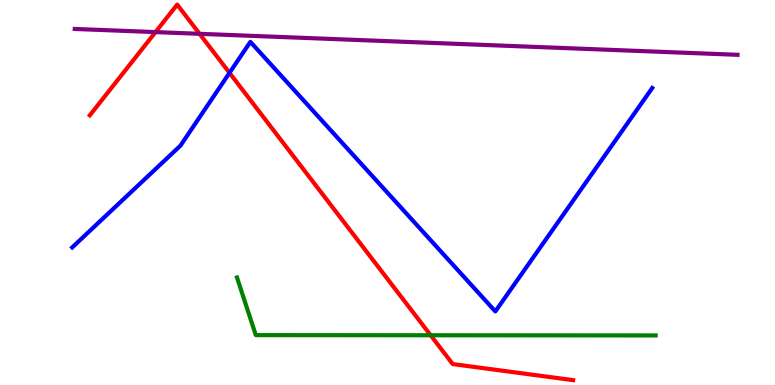[{'lines': ['blue', 'red'], 'intersections': [{'x': 2.96, 'y': 8.11}]}, {'lines': ['green', 'red'], 'intersections': [{'x': 5.56, 'y': 1.29}]}, {'lines': ['purple', 'red'], 'intersections': [{'x': 2.01, 'y': 9.17}, {'x': 2.58, 'y': 9.12}]}, {'lines': ['blue', 'green'], 'intersections': []}, {'lines': ['blue', 'purple'], 'intersections': []}, {'lines': ['green', 'purple'], 'intersections': []}]